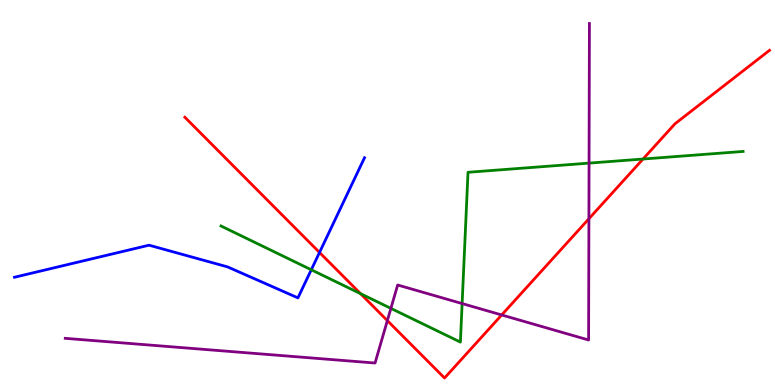[{'lines': ['blue', 'red'], 'intersections': [{'x': 4.12, 'y': 3.44}]}, {'lines': ['green', 'red'], 'intersections': [{'x': 4.65, 'y': 2.37}, {'x': 8.3, 'y': 5.87}]}, {'lines': ['purple', 'red'], 'intersections': [{'x': 5.0, 'y': 1.67}, {'x': 6.47, 'y': 1.82}, {'x': 7.6, 'y': 4.32}]}, {'lines': ['blue', 'green'], 'intersections': [{'x': 4.02, 'y': 2.99}]}, {'lines': ['blue', 'purple'], 'intersections': []}, {'lines': ['green', 'purple'], 'intersections': [{'x': 5.04, 'y': 1.99}, {'x': 5.96, 'y': 2.12}, {'x': 7.6, 'y': 5.76}]}]